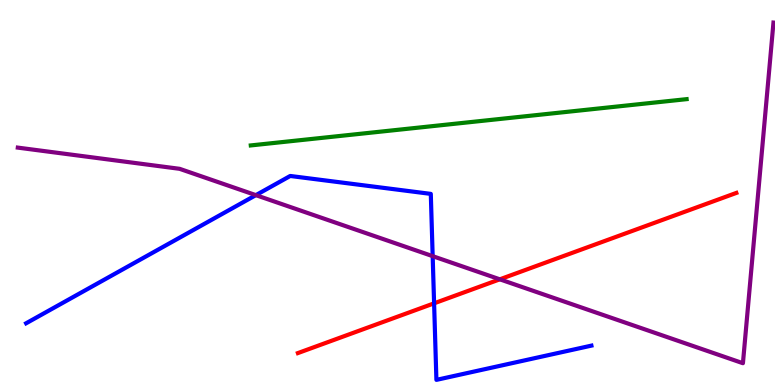[{'lines': ['blue', 'red'], 'intersections': [{'x': 5.6, 'y': 2.12}]}, {'lines': ['green', 'red'], 'intersections': []}, {'lines': ['purple', 'red'], 'intersections': [{'x': 6.45, 'y': 2.74}]}, {'lines': ['blue', 'green'], 'intersections': []}, {'lines': ['blue', 'purple'], 'intersections': [{'x': 3.3, 'y': 4.93}, {'x': 5.58, 'y': 3.35}]}, {'lines': ['green', 'purple'], 'intersections': []}]